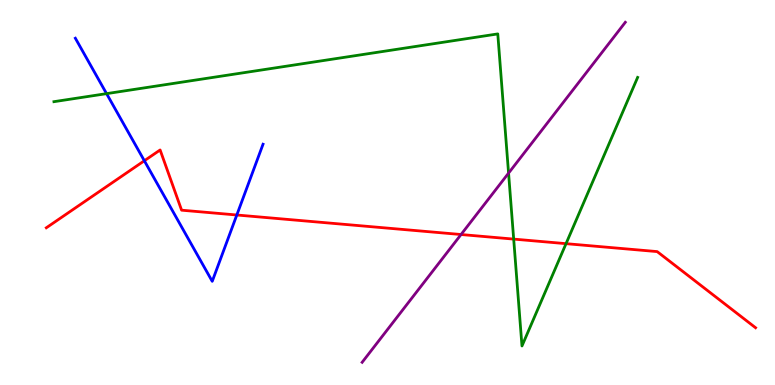[{'lines': ['blue', 'red'], 'intersections': [{'x': 1.86, 'y': 5.82}, {'x': 3.06, 'y': 4.42}]}, {'lines': ['green', 'red'], 'intersections': [{'x': 6.63, 'y': 3.79}, {'x': 7.3, 'y': 3.67}]}, {'lines': ['purple', 'red'], 'intersections': [{'x': 5.95, 'y': 3.91}]}, {'lines': ['blue', 'green'], 'intersections': [{'x': 1.38, 'y': 7.57}]}, {'lines': ['blue', 'purple'], 'intersections': []}, {'lines': ['green', 'purple'], 'intersections': [{'x': 6.56, 'y': 5.5}]}]